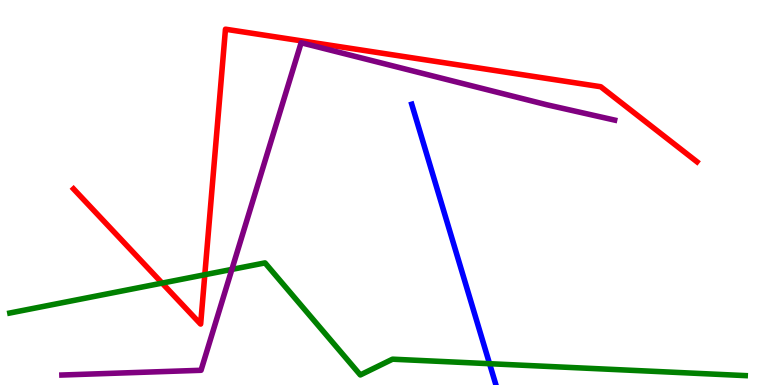[{'lines': ['blue', 'red'], 'intersections': []}, {'lines': ['green', 'red'], 'intersections': [{'x': 2.09, 'y': 2.65}, {'x': 2.64, 'y': 2.86}]}, {'lines': ['purple', 'red'], 'intersections': []}, {'lines': ['blue', 'green'], 'intersections': [{'x': 6.32, 'y': 0.553}]}, {'lines': ['blue', 'purple'], 'intersections': []}, {'lines': ['green', 'purple'], 'intersections': [{'x': 2.99, 'y': 3.0}]}]